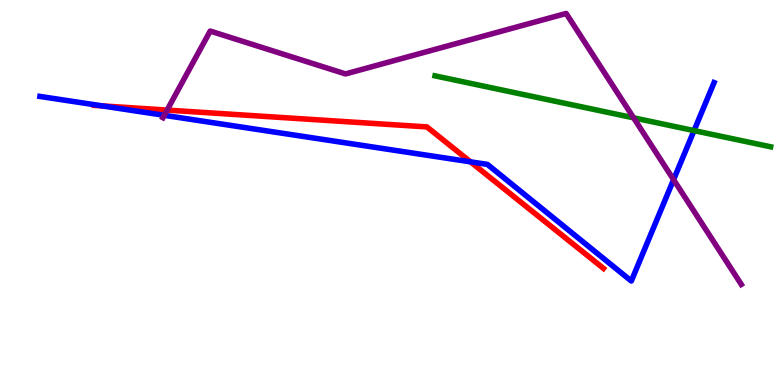[{'lines': ['blue', 'red'], 'intersections': [{'x': 1.32, 'y': 7.25}, {'x': 6.07, 'y': 5.8}]}, {'lines': ['green', 'red'], 'intersections': []}, {'lines': ['purple', 'red'], 'intersections': [{'x': 2.16, 'y': 7.14}]}, {'lines': ['blue', 'green'], 'intersections': [{'x': 8.96, 'y': 6.61}]}, {'lines': ['blue', 'purple'], 'intersections': [{'x': 2.12, 'y': 7.0}, {'x': 8.69, 'y': 5.33}]}, {'lines': ['green', 'purple'], 'intersections': [{'x': 8.18, 'y': 6.94}]}]